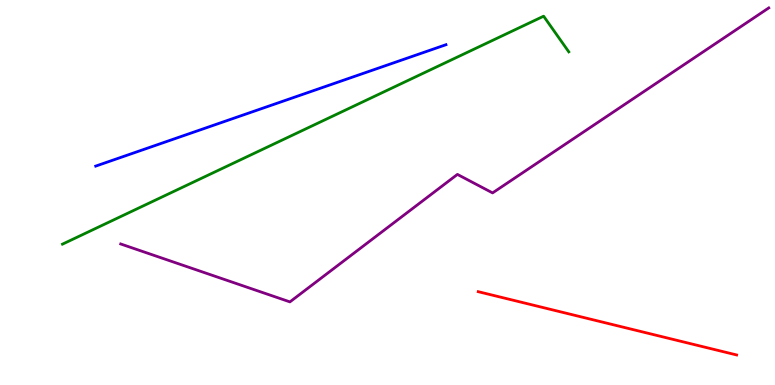[{'lines': ['blue', 'red'], 'intersections': []}, {'lines': ['green', 'red'], 'intersections': []}, {'lines': ['purple', 'red'], 'intersections': []}, {'lines': ['blue', 'green'], 'intersections': []}, {'lines': ['blue', 'purple'], 'intersections': []}, {'lines': ['green', 'purple'], 'intersections': []}]